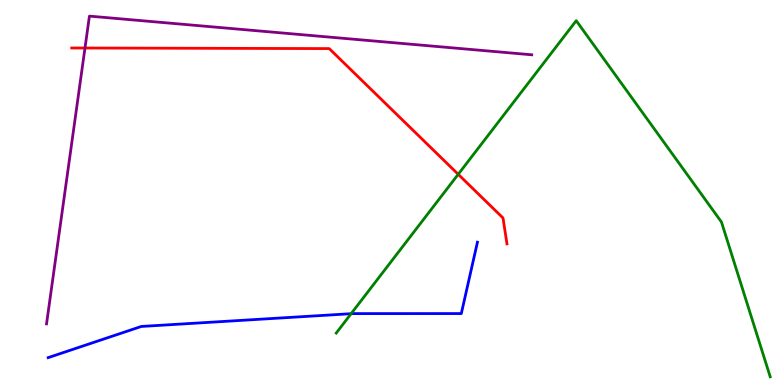[{'lines': ['blue', 'red'], 'intersections': []}, {'lines': ['green', 'red'], 'intersections': [{'x': 5.91, 'y': 5.47}]}, {'lines': ['purple', 'red'], 'intersections': [{'x': 1.1, 'y': 8.75}]}, {'lines': ['blue', 'green'], 'intersections': [{'x': 4.53, 'y': 1.85}]}, {'lines': ['blue', 'purple'], 'intersections': []}, {'lines': ['green', 'purple'], 'intersections': []}]